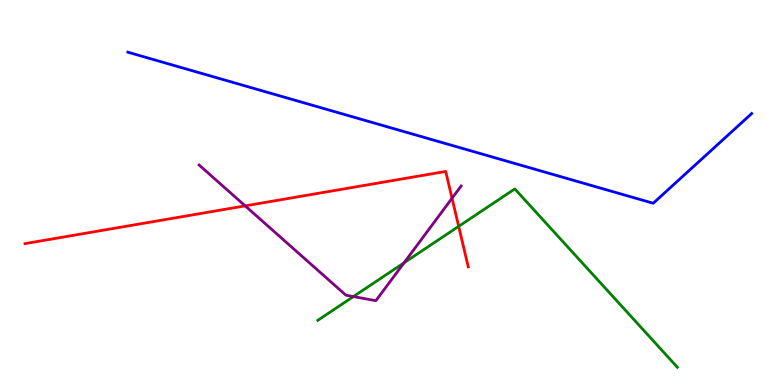[{'lines': ['blue', 'red'], 'intersections': []}, {'lines': ['green', 'red'], 'intersections': [{'x': 5.92, 'y': 4.12}]}, {'lines': ['purple', 'red'], 'intersections': [{'x': 3.16, 'y': 4.65}, {'x': 5.83, 'y': 4.85}]}, {'lines': ['blue', 'green'], 'intersections': []}, {'lines': ['blue', 'purple'], 'intersections': []}, {'lines': ['green', 'purple'], 'intersections': [{'x': 4.56, 'y': 2.3}, {'x': 5.21, 'y': 3.17}]}]